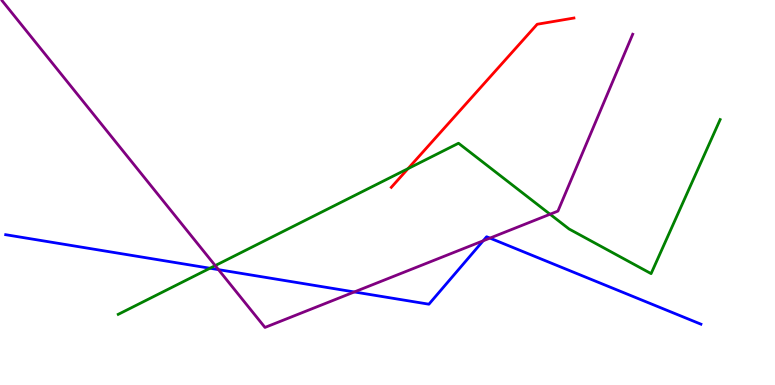[{'lines': ['blue', 'red'], 'intersections': []}, {'lines': ['green', 'red'], 'intersections': [{'x': 5.26, 'y': 5.62}]}, {'lines': ['purple', 'red'], 'intersections': []}, {'lines': ['blue', 'green'], 'intersections': [{'x': 2.71, 'y': 3.03}]}, {'lines': ['blue', 'purple'], 'intersections': [{'x': 2.82, 'y': 3.0}, {'x': 4.57, 'y': 2.42}, {'x': 6.23, 'y': 3.75}, {'x': 6.32, 'y': 3.82}]}, {'lines': ['green', 'purple'], 'intersections': [{'x': 2.78, 'y': 3.1}, {'x': 7.1, 'y': 4.44}]}]